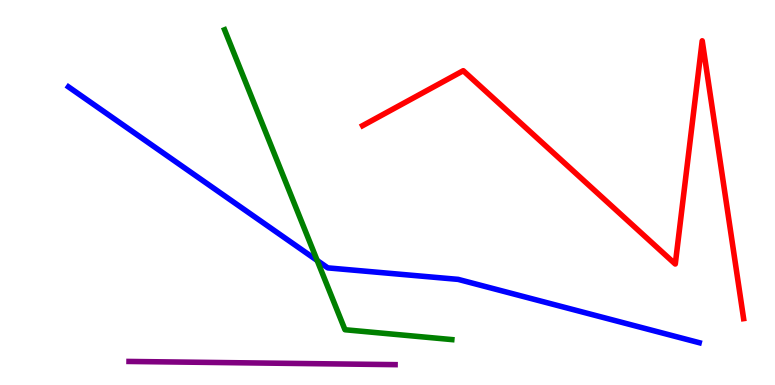[{'lines': ['blue', 'red'], 'intersections': []}, {'lines': ['green', 'red'], 'intersections': []}, {'lines': ['purple', 'red'], 'intersections': []}, {'lines': ['blue', 'green'], 'intersections': [{'x': 4.09, 'y': 3.23}]}, {'lines': ['blue', 'purple'], 'intersections': []}, {'lines': ['green', 'purple'], 'intersections': []}]